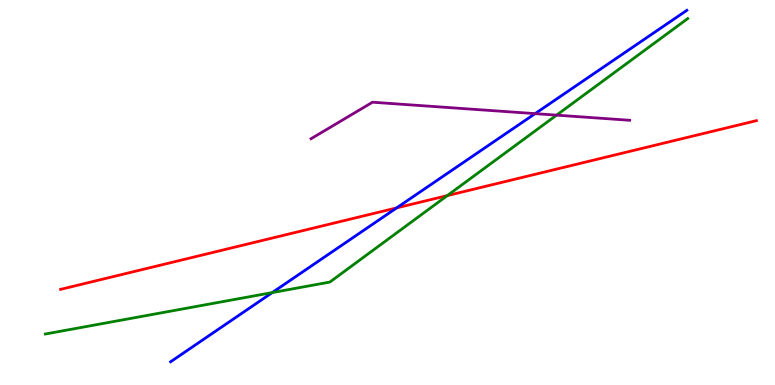[{'lines': ['blue', 'red'], 'intersections': [{'x': 5.12, 'y': 4.6}]}, {'lines': ['green', 'red'], 'intersections': [{'x': 5.77, 'y': 4.92}]}, {'lines': ['purple', 'red'], 'intersections': []}, {'lines': ['blue', 'green'], 'intersections': [{'x': 3.51, 'y': 2.4}]}, {'lines': ['blue', 'purple'], 'intersections': [{'x': 6.9, 'y': 7.05}]}, {'lines': ['green', 'purple'], 'intersections': [{'x': 7.18, 'y': 7.01}]}]